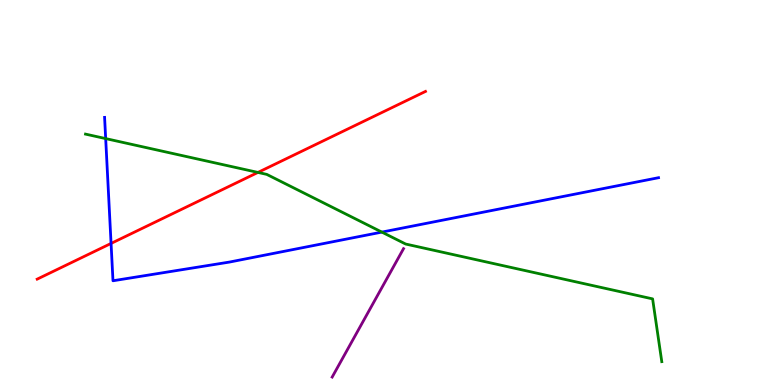[{'lines': ['blue', 'red'], 'intersections': [{'x': 1.43, 'y': 3.68}]}, {'lines': ['green', 'red'], 'intersections': [{'x': 3.33, 'y': 5.52}]}, {'lines': ['purple', 'red'], 'intersections': []}, {'lines': ['blue', 'green'], 'intersections': [{'x': 1.36, 'y': 6.4}, {'x': 4.93, 'y': 3.97}]}, {'lines': ['blue', 'purple'], 'intersections': []}, {'lines': ['green', 'purple'], 'intersections': []}]